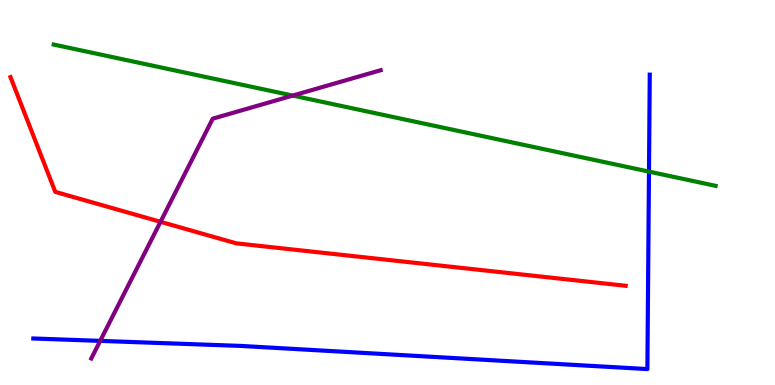[{'lines': ['blue', 'red'], 'intersections': []}, {'lines': ['green', 'red'], 'intersections': []}, {'lines': ['purple', 'red'], 'intersections': [{'x': 2.07, 'y': 4.24}]}, {'lines': ['blue', 'green'], 'intersections': [{'x': 8.37, 'y': 5.54}]}, {'lines': ['blue', 'purple'], 'intersections': [{'x': 1.29, 'y': 1.15}]}, {'lines': ['green', 'purple'], 'intersections': [{'x': 3.78, 'y': 7.52}]}]